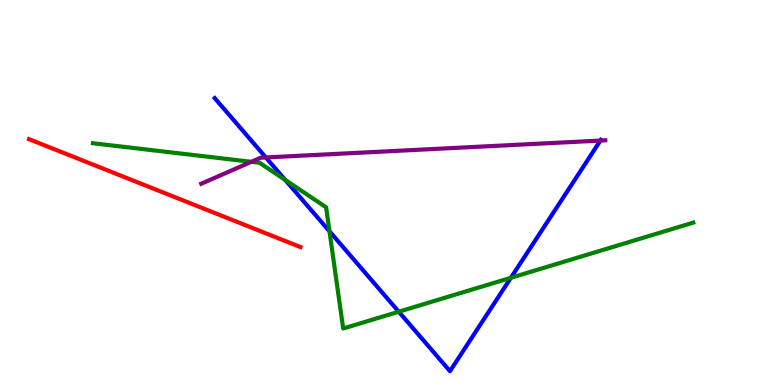[{'lines': ['blue', 'red'], 'intersections': []}, {'lines': ['green', 'red'], 'intersections': []}, {'lines': ['purple', 'red'], 'intersections': []}, {'lines': ['blue', 'green'], 'intersections': [{'x': 3.68, 'y': 5.33}, {'x': 4.25, 'y': 3.99}, {'x': 5.15, 'y': 1.9}, {'x': 6.59, 'y': 2.78}]}, {'lines': ['blue', 'purple'], 'intersections': [{'x': 3.43, 'y': 5.91}, {'x': 7.75, 'y': 6.35}]}, {'lines': ['green', 'purple'], 'intersections': [{'x': 3.24, 'y': 5.8}]}]